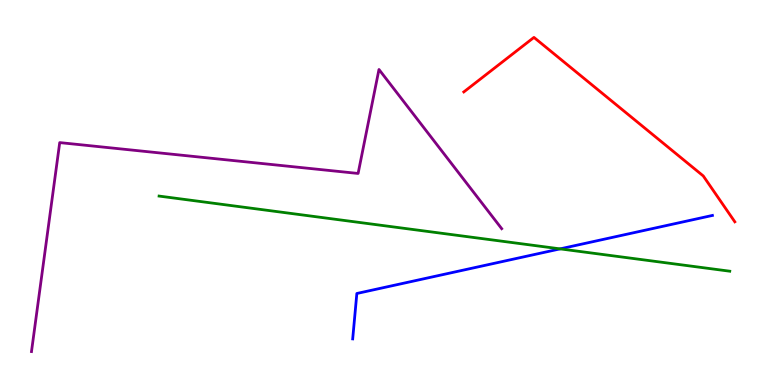[{'lines': ['blue', 'red'], 'intersections': []}, {'lines': ['green', 'red'], 'intersections': []}, {'lines': ['purple', 'red'], 'intersections': []}, {'lines': ['blue', 'green'], 'intersections': [{'x': 7.23, 'y': 3.54}]}, {'lines': ['blue', 'purple'], 'intersections': []}, {'lines': ['green', 'purple'], 'intersections': []}]